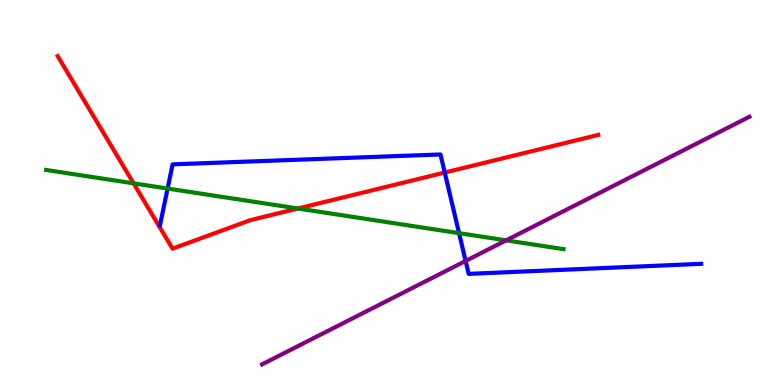[{'lines': ['blue', 'red'], 'intersections': [{'x': 5.74, 'y': 5.52}]}, {'lines': ['green', 'red'], 'intersections': [{'x': 1.72, 'y': 5.24}, {'x': 3.84, 'y': 4.58}]}, {'lines': ['purple', 'red'], 'intersections': []}, {'lines': ['blue', 'green'], 'intersections': [{'x': 2.16, 'y': 5.1}, {'x': 5.92, 'y': 3.94}]}, {'lines': ['blue', 'purple'], 'intersections': [{'x': 6.01, 'y': 3.22}]}, {'lines': ['green', 'purple'], 'intersections': [{'x': 6.53, 'y': 3.76}]}]